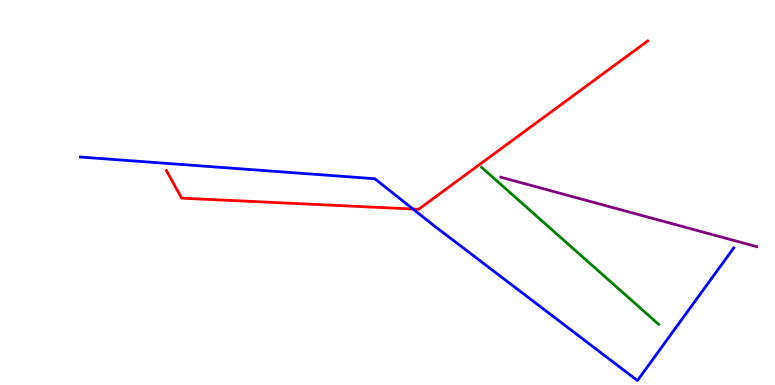[{'lines': ['blue', 'red'], 'intersections': [{'x': 5.33, 'y': 4.57}]}, {'lines': ['green', 'red'], 'intersections': []}, {'lines': ['purple', 'red'], 'intersections': []}, {'lines': ['blue', 'green'], 'intersections': []}, {'lines': ['blue', 'purple'], 'intersections': []}, {'lines': ['green', 'purple'], 'intersections': []}]